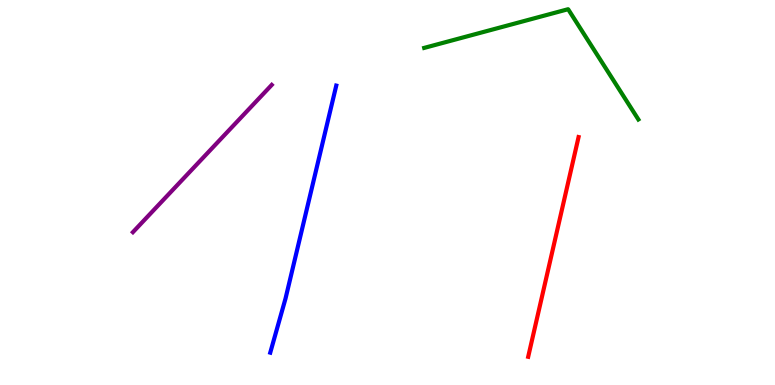[{'lines': ['blue', 'red'], 'intersections': []}, {'lines': ['green', 'red'], 'intersections': []}, {'lines': ['purple', 'red'], 'intersections': []}, {'lines': ['blue', 'green'], 'intersections': []}, {'lines': ['blue', 'purple'], 'intersections': []}, {'lines': ['green', 'purple'], 'intersections': []}]